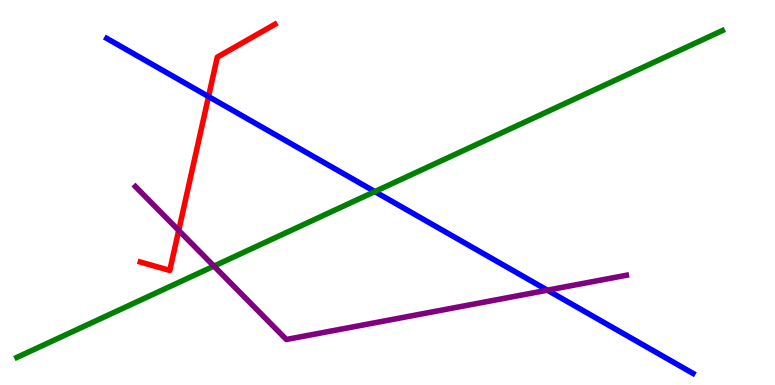[{'lines': ['blue', 'red'], 'intersections': [{'x': 2.69, 'y': 7.49}]}, {'lines': ['green', 'red'], 'intersections': []}, {'lines': ['purple', 'red'], 'intersections': [{'x': 2.31, 'y': 4.01}]}, {'lines': ['blue', 'green'], 'intersections': [{'x': 4.84, 'y': 5.02}]}, {'lines': ['blue', 'purple'], 'intersections': [{'x': 7.06, 'y': 2.46}]}, {'lines': ['green', 'purple'], 'intersections': [{'x': 2.76, 'y': 3.09}]}]